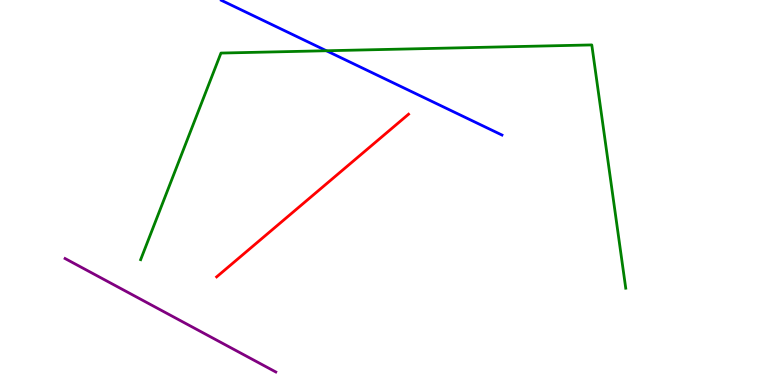[{'lines': ['blue', 'red'], 'intersections': []}, {'lines': ['green', 'red'], 'intersections': []}, {'lines': ['purple', 'red'], 'intersections': []}, {'lines': ['blue', 'green'], 'intersections': [{'x': 4.21, 'y': 8.68}]}, {'lines': ['blue', 'purple'], 'intersections': []}, {'lines': ['green', 'purple'], 'intersections': []}]